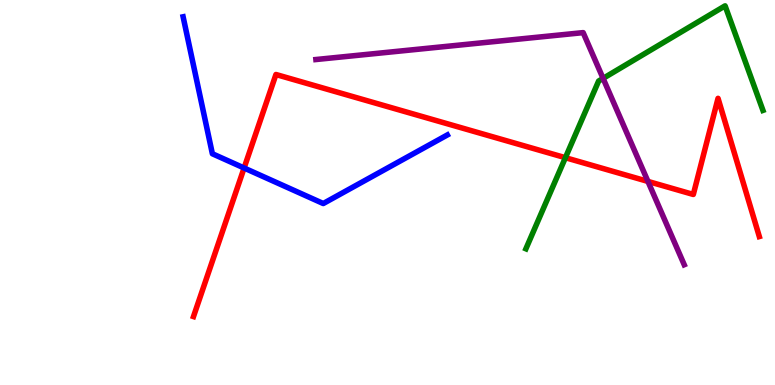[{'lines': ['blue', 'red'], 'intersections': [{'x': 3.15, 'y': 5.64}]}, {'lines': ['green', 'red'], 'intersections': [{'x': 7.3, 'y': 5.9}]}, {'lines': ['purple', 'red'], 'intersections': [{'x': 8.36, 'y': 5.29}]}, {'lines': ['blue', 'green'], 'intersections': []}, {'lines': ['blue', 'purple'], 'intersections': []}, {'lines': ['green', 'purple'], 'intersections': [{'x': 7.78, 'y': 7.96}]}]